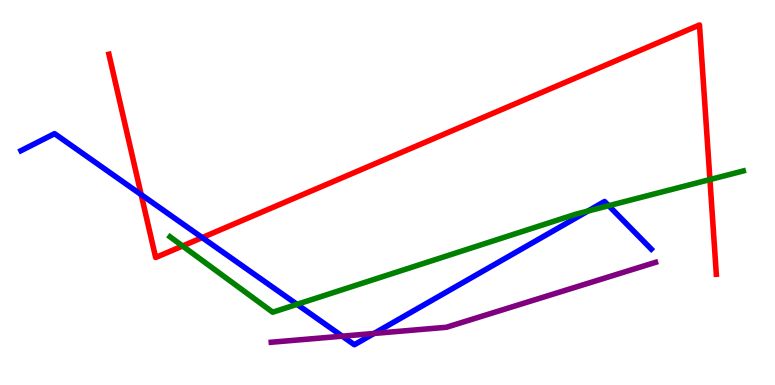[{'lines': ['blue', 'red'], 'intersections': [{'x': 1.82, 'y': 4.94}, {'x': 2.61, 'y': 3.83}]}, {'lines': ['green', 'red'], 'intersections': [{'x': 2.36, 'y': 3.61}, {'x': 9.16, 'y': 5.34}]}, {'lines': ['purple', 'red'], 'intersections': []}, {'lines': ['blue', 'green'], 'intersections': [{'x': 3.83, 'y': 2.1}, {'x': 7.59, 'y': 4.52}, {'x': 7.85, 'y': 4.66}]}, {'lines': ['blue', 'purple'], 'intersections': [{'x': 4.42, 'y': 1.27}, {'x': 4.83, 'y': 1.34}]}, {'lines': ['green', 'purple'], 'intersections': []}]